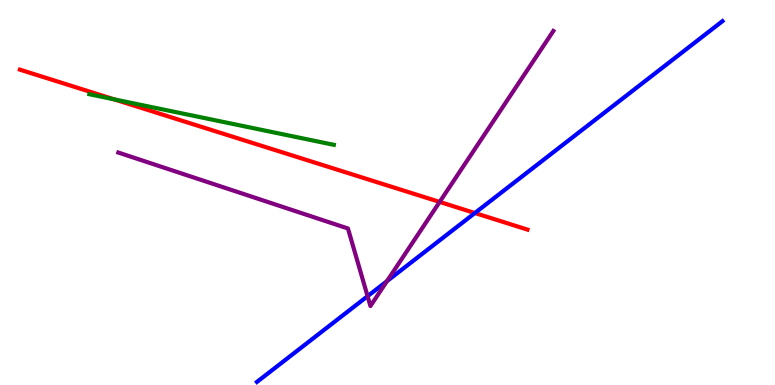[{'lines': ['blue', 'red'], 'intersections': [{'x': 6.13, 'y': 4.47}]}, {'lines': ['green', 'red'], 'intersections': [{'x': 1.47, 'y': 7.42}]}, {'lines': ['purple', 'red'], 'intersections': [{'x': 5.67, 'y': 4.76}]}, {'lines': ['blue', 'green'], 'intersections': []}, {'lines': ['blue', 'purple'], 'intersections': [{'x': 4.74, 'y': 2.31}, {'x': 4.99, 'y': 2.7}]}, {'lines': ['green', 'purple'], 'intersections': []}]